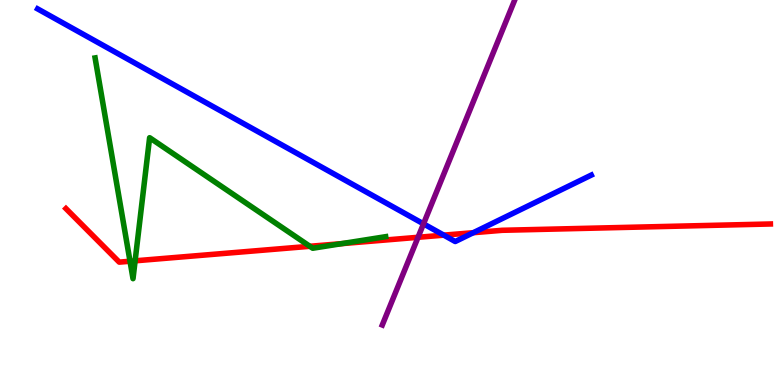[{'lines': ['blue', 'red'], 'intersections': [{'x': 5.73, 'y': 3.89}, {'x': 6.11, 'y': 3.96}]}, {'lines': ['green', 'red'], 'intersections': [{'x': 1.68, 'y': 3.21}, {'x': 1.74, 'y': 3.23}, {'x': 4.0, 'y': 3.6}, {'x': 4.41, 'y': 3.67}]}, {'lines': ['purple', 'red'], 'intersections': [{'x': 5.39, 'y': 3.84}]}, {'lines': ['blue', 'green'], 'intersections': []}, {'lines': ['blue', 'purple'], 'intersections': [{'x': 5.46, 'y': 4.19}]}, {'lines': ['green', 'purple'], 'intersections': []}]